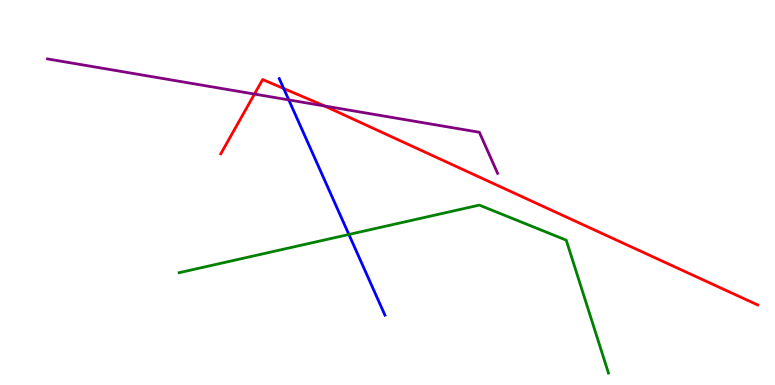[{'lines': ['blue', 'red'], 'intersections': [{'x': 3.66, 'y': 7.7}]}, {'lines': ['green', 'red'], 'intersections': []}, {'lines': ['purple', 'red'], 'intersections': [{'x': 3.28, 'y': 7.56}, {'x': 4.19, 'y': 7.25}]}, {'lines': ['blue', 'green'], 'intersections': [{'x': 4.5, 'y': 3.91}]}, {'lines': ['blue', 'purple'], 'intersections': [{'x': 3.73, 'y': 7.41}]}, {'lines': ['green', 'purple'], 'intersections': []}]